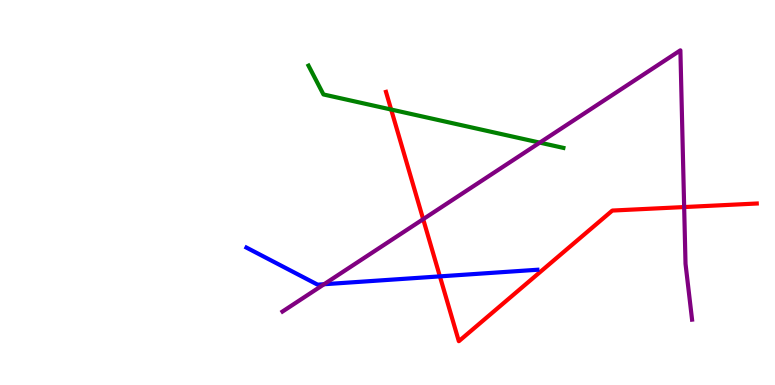[{'lines': ['blue', 'red'], 'intersections': [{'x': 5.68, 'y': 2.82}]}, {'lines': ['green', 'red'], 'intersections': [{'x': 5.05, 'y': 7.16}]}, {'lines': ['purple', 'red'], 'intersections': [{'x': 5.46, 'y': 4.31}, {'x': 8.83, 'y': 4.62}]}, {'lines': ['blue', 'green'], 'intersections': []}, {'lines': ['blue', 'purple'], 'intersections': [{'x': 4.18, 'y': 2.62}]}, {'lines': ['green', 'purple'], 'intersections': [{'x': 6.97, 'y': 6.3}]}]